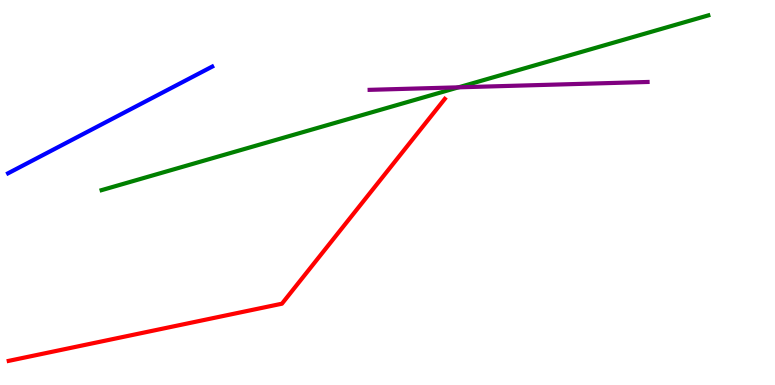[{'lines': ['blue', 'red'], 'intersections': []}, {'lines': ['green', 'red'], 'intersections': []}, {'lines': ['purple', 'red'], 'intersections': []}, {'lines': ['blue', 'green'], 'intersections': []}, {'lines': ['blue', 'purple'], 'intersections': []}, {'lines': ['green', 'purple'], 'intersections': [{'x': 5.92, 'y': 7.73}]}]